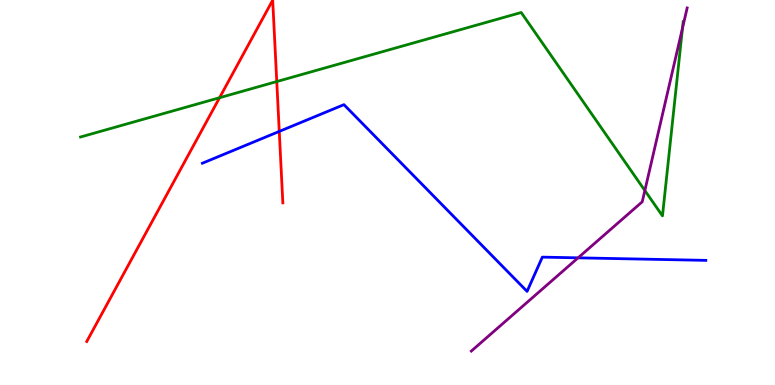[{'lines': ['blue', 'red'], 'intersections': [{'x': 3.6, 'y': 6.59}]}, {'lines': ['green', 'red'], 'intersections': [{'x': 2.83, 'y': 7.46}, {'x': 3.57, 'y': 7.88}]}, {'lines': ['purple', 'red'], 'intersections': []}, {'lines': ['blue', 'green'], 'intersections': []}, {'lines': ['blue', 'purple'], 'intersections': [{'x': 7.46, 'y': 3.3}]}, {'lines': ['green', 'purple'], 'intersections': [{'x': 8.32, 'y': 5.05}, {'x': 8.81, 'y': 9.27}]}]